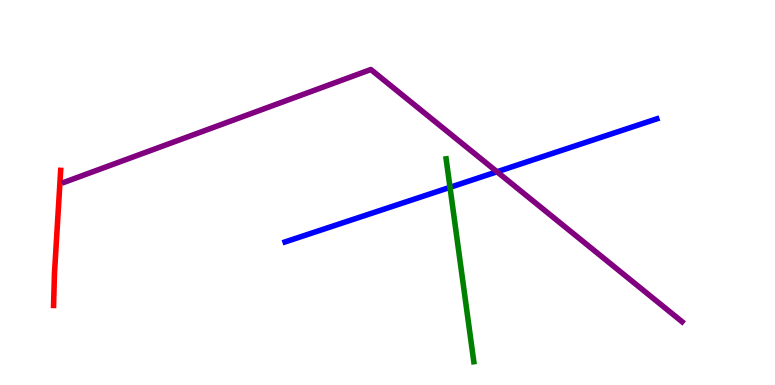[{'lines': ['blue', 'red'], 'intersections': []}, {'lines': ['green', 'red'], 'intersections': []}, {'lines': ['purple', 'red'], 'intersections': []}, {'lines': ['blue', 'green'], 'intersections': [{'x': 5.81, 'y': 5.13}]}, {'lines': ['blue', 'purple'], 'intersections': [{'x': 6.41, 'y': 5.54}]}, {'lines': ['green', 'purple'], 'intersections': []}]